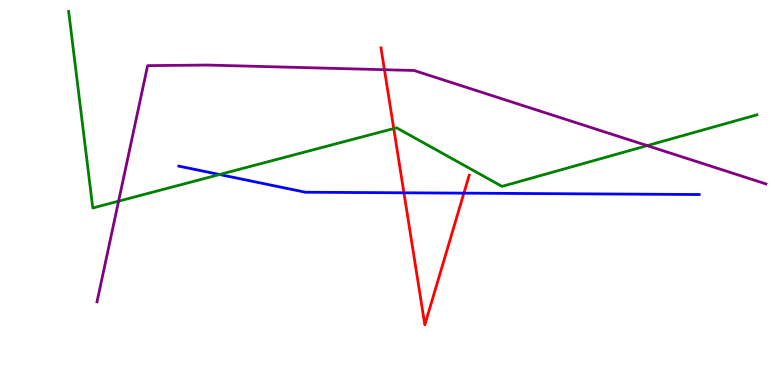[{'lines': ['blue', 'red'], 'intersections': [{'x': 5.21, 'y': 4.99}, {'x': 5.99, 'y': 4.98}]}, {'lines': ['green', 'red'], 'intersections': [{'x': 5.08, 'y': 6.66}]}, {'lines': ['purple', 'red'], 'intersections': [{'x': 4.96, 'y': 8.19}]}, {'lines': ['blue', 'green'], 'intersections': [{'x': 2.83, 'y': 5.47}]}, {'lines': ['blue', 'purple'], 'intersections': []}, {'lines': ['green', 'purple'], 'intersections': [{'x': 1.53, 'y': 4.77}, {'x': 8.35, 'y': 6.22}]}]